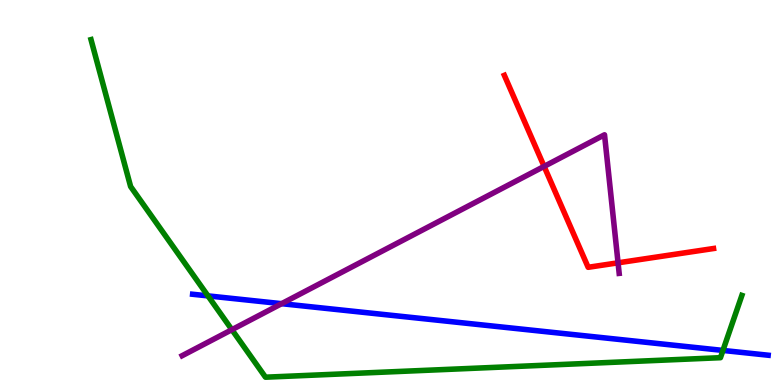[{'lines': ['blue', 'red'], 'intersections': []}, {'lines': ['green', 'red'], 'intersections': []}, {'lines': ['purple', 'red'], 'intersections': [{'x': 7.02, 'y': 5.68}, {'x': 7.97, 'y': 3.17}]}, {'lines': ['blue', 'green'], 'intersections': [{'x': 2.68, 'y': 2.31}, {'x': 9.33, 'y': 0.898}]}, {'lines': ['blue', 'purple'], 'intersections': [{'x': 3.63, 'y': 2.11}]}, {'lines': ['green', 'purple'], 'intersections': [{'x': 2.99, 'y': 1.44}]}]